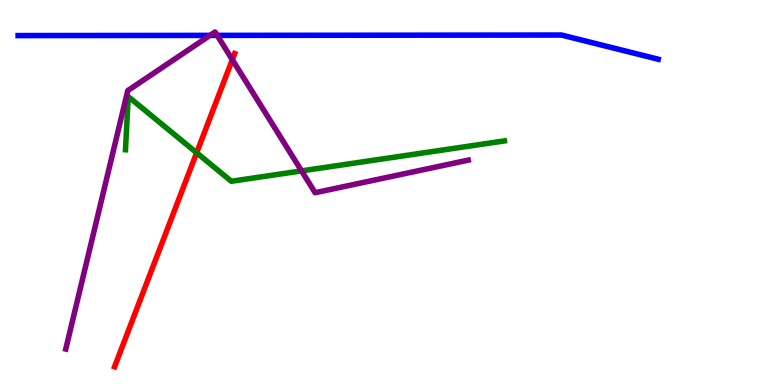[{'lines': ['blue', 'red'], 'intersections': []}, {'lines': ['green', 'red'], 'intersections': [{'x': 2.54, 'y': 6.03}]}, {'lines': ['purple', 'red'], 'intersections': [{'x': 3.0, 'y': 8.45}]}, {'lines': ['blue', 'green'], 'intersections': []}, {'lines': ['blue', 'purple'], 'intersections': [{'x': 2.71, 'y': 9.08}, {'x': 2.8, 'y': 9.08}]}, {'lines': ['green', 'purple'], 'intersections': [{'x': 3.89, 'y': 5.56}]}]